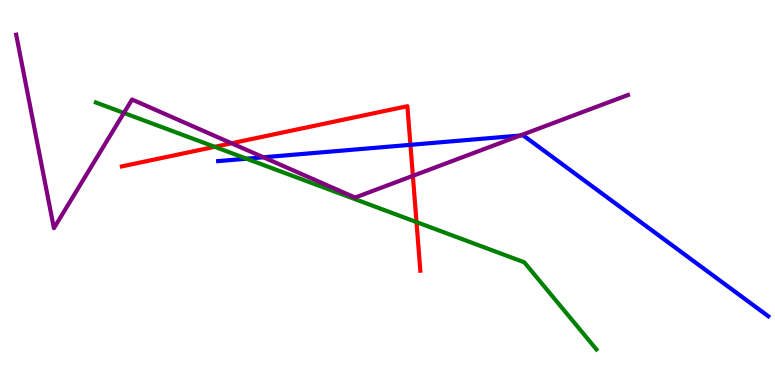[{'lines': ['blue', 'red'], 'intersections': [{'x': 5.3, 'y': 6.24}]}, {'lines': ['green', 'red'], 'intersections': [{'x': 2.77, 'y': 6.19}, {'x': 5.37, 'y': 4.23}]}, {'lines': ['purple', 'red'], 'intersections': [{'x': 2.99, 'y': 6.28}, {'x': 5.33, 'y': 5.43}]}, {'lines': ['blue', 'green'], 'intersections': [{'x': 3.18, 'y': 5.88}]}, {'lines': ['blue', 'purple'], 'intersections': [{'x': 3.4, 'y': 5.91}, {'x': 6.71, 'y': 6.48}]}, {'lines': ['green', 'purple'], 'intersections': [{'x': 1.6, 'y': 7.07}]}]